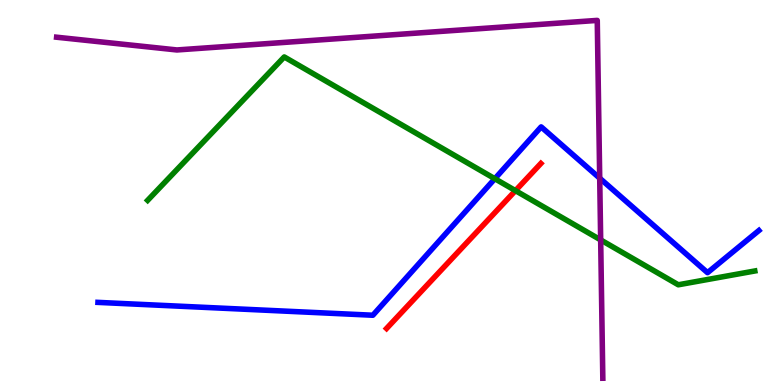[{'lines': ['blue', 'red'], 'intersections': []}, {'lines': ['green', 'red'], 'intersections': [{'x': 6.65, 'y': 5.05}]}, {'lines': ['purple', 'red'], 'intersections': []}, {'lines': ['blue', 'green'], 'intersections': [{'x': 6.39, 'y': 5.36}]}, {'lines': ['blue', 'purple'], 'intersections': [{'x': 7.74, 'y': 5.37}]}, {'lines': ['green', 'purple'], 'intersections': [{'x': 7.75, 'y': 3.77}]}]